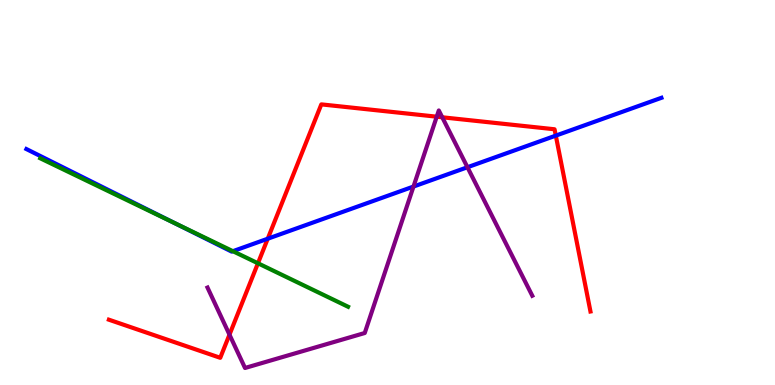[{'lines': ['blue', 'red'], 'intersections': [{'x': 3.45, 'y': 3.8}, {'x': 7.17, 'y': 6.48}]}, {'lines': ['green', 'red'], 'intersections': [{'x': 3.33, 'y': 3.16}]}, {'lines': ['purple', 'red'], 'intersections': [{'x': 2.96, 'y': 1.31}, {'x': 5.64, 'y': 6.97}, {'x': 5.71, 'y': 6.95}]}, {'lines': ['blue', 'green'], 'intersections': [{'x': 2.25, 'y': 4.21}, {'x': 3.01, 'y': 3.48}]}, {'lines': ['blue', 'purple'], 'intersections': [{'x': 5.34, 'y': 5.15}, {'x': 6.03, 'y': 5.66}]}, {'lines': ['green', 'purple'], 'intersections': []}]